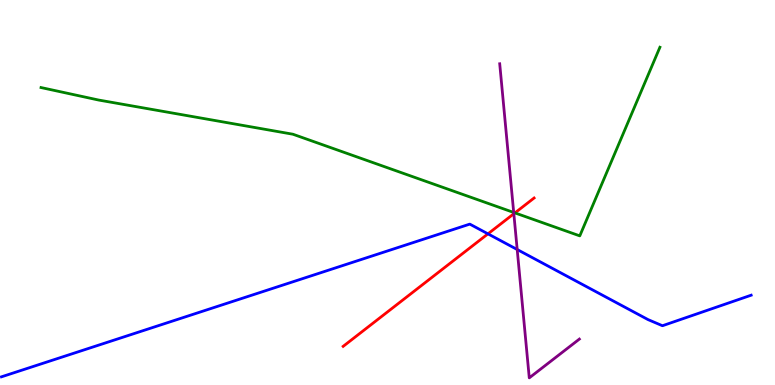[{'lines': ['blue', 'red'], 'intersections': [{'x': 6.3, 'y': 3.93}]}, {'lines': ['green', 'red'], 'intersections': [{'x': 6.64, 'y': 4.47}]}, {'lines': ['purple', 'red'], 'intersections': [{'x': 6.63, 'y': 4.45}]}, {'lines': ['blue', 'green'], 'intersections': []}, {'lines': ['blue', 'purple'], 'intersections': [{'x': 6.67, 'y': 3.52}]}, {'lines': ['green', 'purple'], 'intersections': [{'x': 6.63, 'y': 4.48}]}]